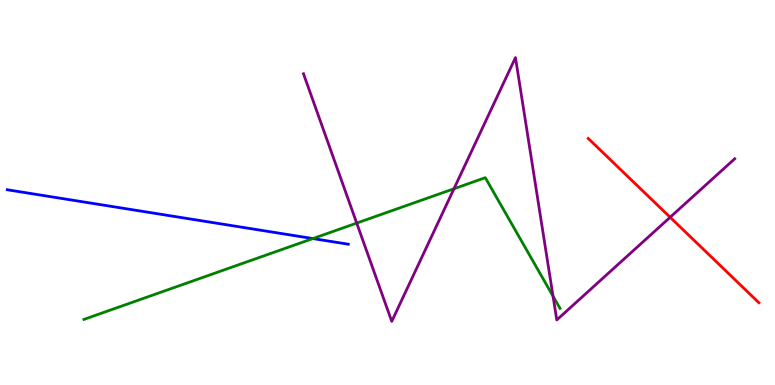[{'lines': ['blue', 'red'], 'intersections': []}, {'lines': ['green', 'red'], 'intersections': []}, {'lines': ['purple', 'red'], 'intersections': [{'x': 8.65, 'y': 4.36}]}, {'lines': ['blue', 'green'], 'intersections': [{'x': 4.04, 'y': 3.8}]}, {'lines': ['blue', 'purple'], 'intersections': []}, {'lines': ['green', 'purple'], 'intersections': [{'x': 4.6, 'y': 4.21}, {'x': 5.86, 'y': 5.1}, {'x': 7.14, 'y': 2.31}]}]